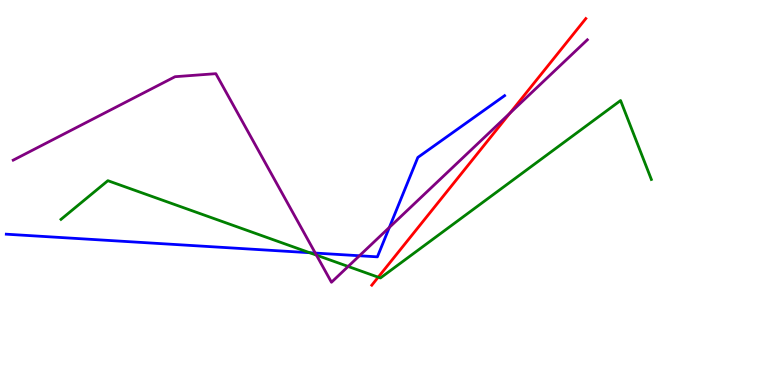[{'lines': ['blue', 'red'], 'intersections': []}, {'lines': ['green', 'red'], 'intersections': [{'x': 4.88, 'y': 2.8}]}, {'lines': ['purple', 'red'], 'intersections': [{'x': 6.58, 'y': 7.06}]}, {'lines': ['blue', 'green'], 'intersections': [{'x': 4.0, 'y': 3.44}]}, {'lines': ['blue', 'purple'], 'intersections': [{'x': 4.07, 'y': 3.43}, {'x': 4.64, 'y': 3.36}, {'x': 5.02, 'y': 4.09}]}, {'lines': ['green', 'purple'], 'intersections': [{'x': 4.08, 'y': 3.37}, {'x': 4.49, 'y': 3.08}]}]